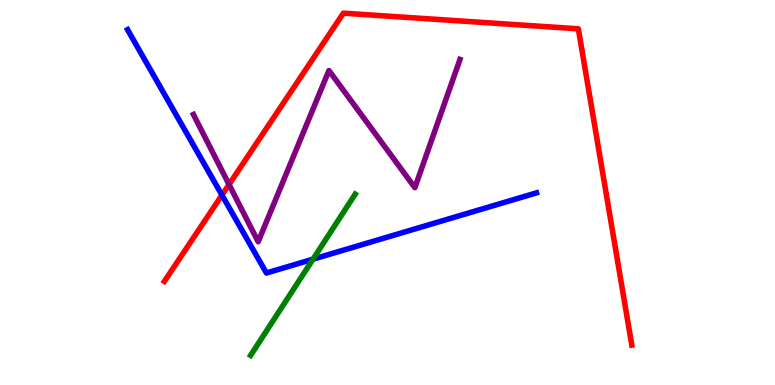[{'lines': ['blue', 'red'], 'intersections': [{'x': 2.86, 'y': 4.93}]}, {'lines': ['green', 'red'], 'intersections': []}, {'lines': ['purple', 'red'], 'intersections': [{'x': 2.96, 'y': 5.21}]}, {'lines': ['blue', 'green'], 'intersections': [{'x': 4.04, 'y': 3.27}]}, {'lines': ['blue', 'purple'], 'intersections': []}, {'lines': ['green', 'purple'], 'intersections': []}]